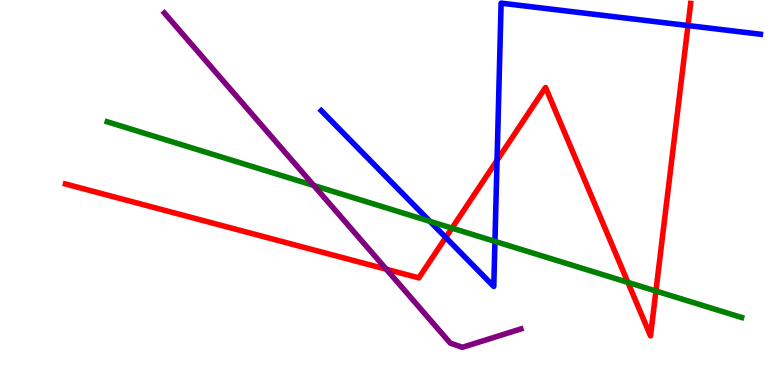[{'lines': ['blue', 'red'], 'intersections': [{'x': 5.75, 'y': 3.83}, {'x': 6.41, 'y': 5.83}, {'x': 8.88, 'y': 9.34}]}, {'lines': ['green', 'red'], 'intersections': [{'x': 5.83, 'y': 4.07}, {'x': 8.1, 'y': 2.67}, {'x': 8.46, 'y': 2.44}]}, {'lines': ['purple', 'red'], 'intersections': [{'x': 4.98, 'y': 3.01}]}, {'lines': ['blue', 'green'], 'intersections': [{'x': 5.55, 'y': 4.25}, {'x': 6.39, 'y': 3.73}]}, {'lines': ['blue', 'purple'], 'intersections': []}, {'lines': ['green', 'purple'], 'intersections': [{'x': 4.05, 'y': 5.18}]}]